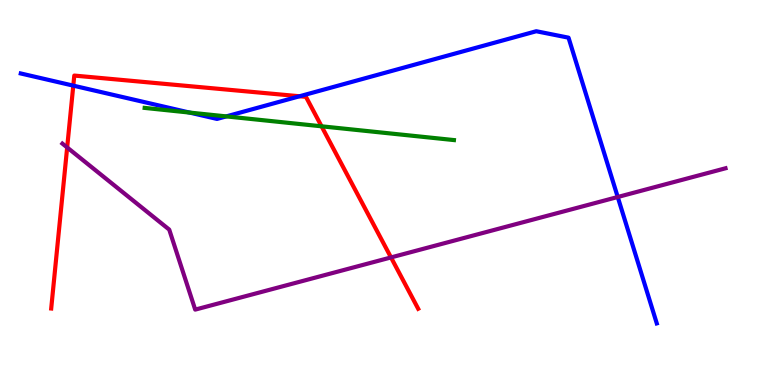[{'lines': ['blue', 'red'], 'intersections': [{'x': 0.946, 'y': 7.78}, {'x': 3.87, 'y': 7.5}]}, {'lines': ['green', 'red'], 'intersections': [{'x': 4.15, 'y': 6.72}]}, {'lines': ['purple', 'red'], 'intersections': [{'x': 0.867, 'y': 6.17}, {'x': 5.05, 'y': 3.31}]}, {'lines': ['blue', 'green'], 'intersections': [{'x': 2.45, 'y': 7.08}, {'x': 2.92, 'y': 6.98}]}, {'lines': ['blue', 'purple'], 'intersections': [{'x': 7.97, 'y': 4.88}]}, {'lines': ['green', 'purple'], 'intersections': []}]